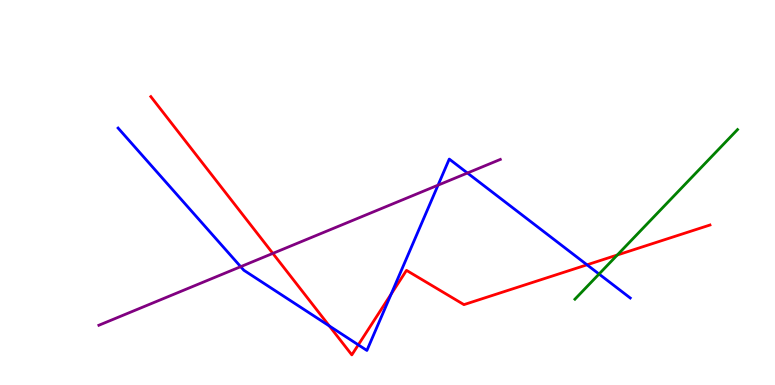[{'lines': ['blue', 'red'], 'intersections': [{'x': 4.25, 'y': 1.53}, {'x': 4.62, 'y': 1.04}, {'x': 5.05, 'y': 2.36}, {'x': 7.57, 'y': 3.12}]}, {'lines': ['green', 'red'], 'intersections': [{'x': 7.97, 'y': 3.38}]}, {'lines': ['purple', 'red'], 'intersections': [{'x': 3.52, 'y': 3.42}]}, {'lines': ['blue', 'green'], 'intersections': [{'x': 7.73, 'y': 2.88}]}, {'lines': ['blue', 'purple'], 'intersections': [{'x': 3.11, 'y': 3.07}, {'x': 5.65, 'y': 5.19}, {'x': 6.03, 'y': 5.51}]}, {'lines': ['green', 'purple'], 'intersections': []}]